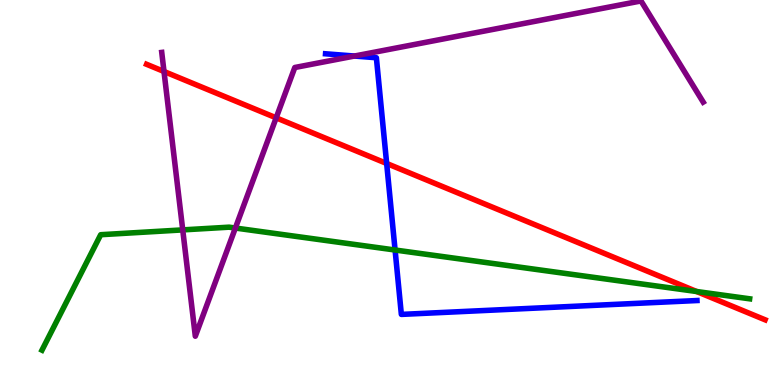[{'lines': ['blue', 'red'], 'intersections': [{'x': 4.99, 'y': 5.75}]}, {'lines': ['green', 'red'], 'intersections': [{'x': 8.99, 'y': 2.43}]}, {'lines': ['purple', 'red'], 'intersections': [{'x': 2.12, 'y': 8.14}, {'x': 3.56, 'y': 6.94}]}, {'lines': ['blue', 'green'], 'intersections': [{'x': 5.1, 'y': 3.51}]}, {'lines': ['blue', 'purple'], 'intersections': [{'x': 4.57, 'y': 8.54}]}, {'lines': ['green', 'purple'], 'intersections': [{'x': 2.36, 'y': 4.03}, {'x': 3.04, 'y': 4.08}]}]